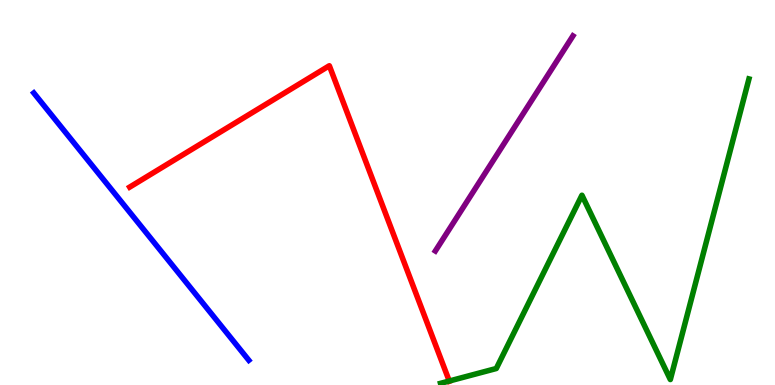[{'lines': ['blue', 'red'], 'intersections': []}, {'lines': ['green', 'red'], 'intersections': [{'x': 5.8, 'y': 0.103}]}, {'lines': ['purple', 'red'], 'intersections': []}, {'lines': ['blue', 'green'], 'intersections': []}, {'lines': ['blue', 'purple'], 'intersections': []}, {'lines': ['green', 'purple'], 'intersections': []}]